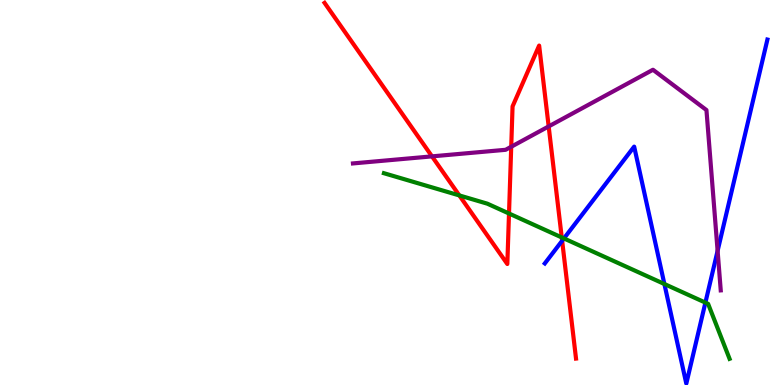[{'lines': ['blue', 'red'], 'intersections': [{'x': 7.25, 'y': 3.75}]}, {'lines': ['green', 'red'], 'intersections': [{'x': 5.93, 'y': 4.92}, {'x': 6.57, 'y': 4.45}, {'x': 7.25, 'y': 3.83}]}, {'lines': ['purple', 'red'], 'intersections': [{'x': 5.57, 'y': 5.94}, {'x': 6.6, 'y': 6.19}, {'x': 7.08, 'y': 6.72}]}, {'lines': ['blue', 'green'], 'intersections': [{'x': 7.28, 'y': 3.81}, {'x': 8.57, 'y': 2.62}, {'x': 9.1, 'y': 2.14}]}, {'lines': ['blue', 'purple'], 'intersections': [{'x': 9.26, 'y': 3.48}]}, {'lines': ['green', 'purple'], 'intersections': []}]